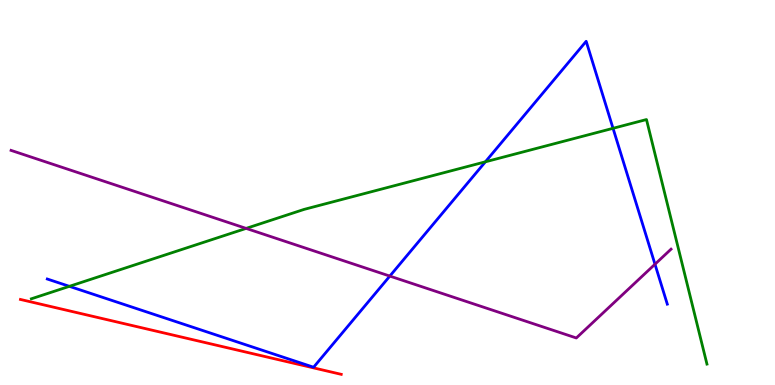[{'lines': ['blue', 'red'], 'intersections': []}, {'lines': ['green', 'red'], 'intersections': []}, {'lines': ['purple', 'red'], 'intersections': []}, {'lines': ['blue', 'green'], 'intersections': [{'x': 0.895, 'y': 2.56}, {'x': 6.26, 'y': 5.8}, {'x': 7.91, 'y': 6.67}]}, {'lines': ['blue', 'purple'], 'intersections': [{'x': 5.03, 'y': 2.83}, {'x': 8.45, 'y': 3.14}]}, {'lines': ['green', 'purple'], 'intersections': [{'x': 3.18, 'y': 4.07}]}]